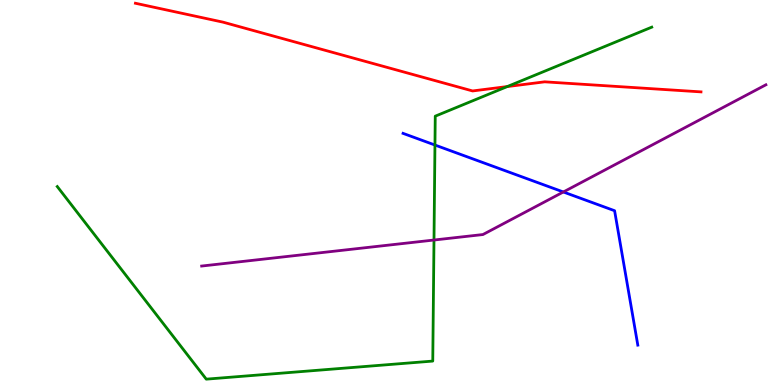[{'lines': ['blue', 'red'], 'intersections': []}, {'lines': ['green', 'red'], 'intersections': [{'x': 6.55, 'y': 7.75}]}, {'lines': ['purple', 'red'], 'intersections': []}, {'lines': ['blue', 'green'], 'intersections': [{'x': 5.61, 'y': 6.23}]}, {'lines': ['blue', 'purple'], 'intersections': [{'x': 7.27, 'y': 5.01}]}, {'lines': ['green', 'purple'], 'intersections': [{'x': 5.6, 'y': 3.77}]}]